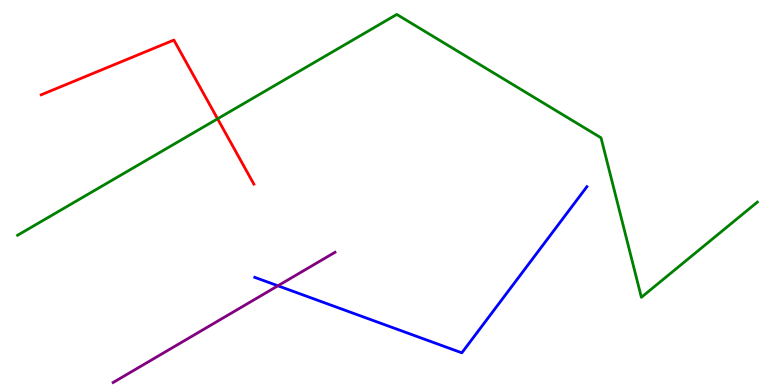[{'lines': ['blue', 'red'], 'intersections': []}, {'lines': ['green', 'red'], 'intersections': [{'x': 2.81, 'y': 6.91}]}, {'lines': ['purple', 'red'], 'intersections': []}, {'lines': ['blue', 'green'], 'intersections': []}, {'lines': ['blue', 'purple'], 'intersections': [{'x': 3.59, 'y': 2.58}]}, {'lines': ['green', 'purple'], 'intersections': []}]